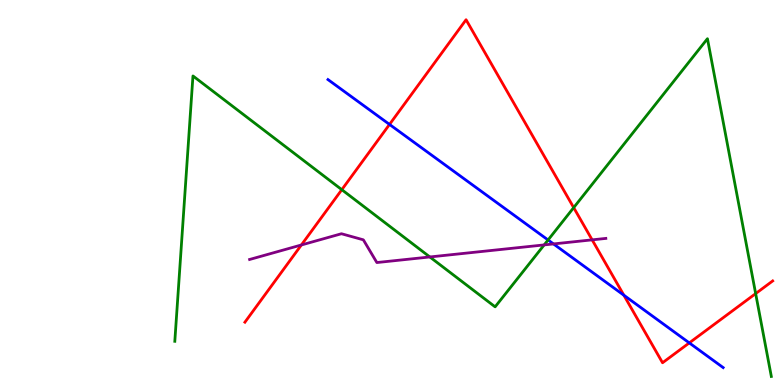[{'lines': ['blue', 'red'], 'intersections': [{'x': 5.03, 'y': 6.77}, {'x': 8.05, 'y': 2.33}, {'x': 8.89, 'y': 1.09}]}, {'lines': ['green', 'red'], 'intersections': [{'x': 4.41, 'y': 5.07}, {'x': 7.4, 'y': 4.61}, {'x': 9.75, 'y': 2.37}]}, {'lines': ['purple', 'red'], 'intersections': [{'x': 3.89, 'y': 3.64}, {'x': 7.64, 'y': 3.77}]}, {'lines': ['blue', 'green'], 'intersections': [{'x': 7.07, 'y': 3.77}]}, {'lines': ['blue', 'purple'], 'intersections': [{'x': 7.14, 'y': 3.66}]}, {'lines': ['green', 'purple'], 'intersections': [{'x': 5.55, 'y': 3.33}, {'x': 7.02, 'y': 3.64}]}]